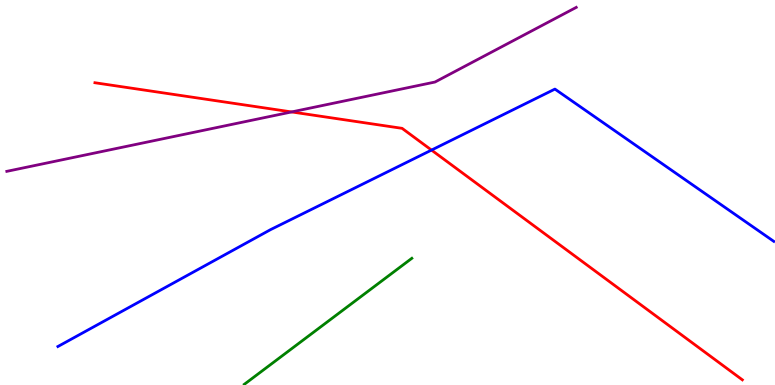[{'lines': ['blue', 'red'], 'intersections': [{'x': 5.57, 'y': 6.1}]}, {'lines': ['green', 'red'], 'intersections': []}, {'lines': ['purple', 'red'], 'intersections': [{'x': 3.76, 'y': 7.09}]}, {'lines': ['blue', 'green'], 'intersections': []}, {'lines': ['blue', 'purple'], 'intersections': []}, {'lines': ['green', 'purple'], 'intersections': []}]